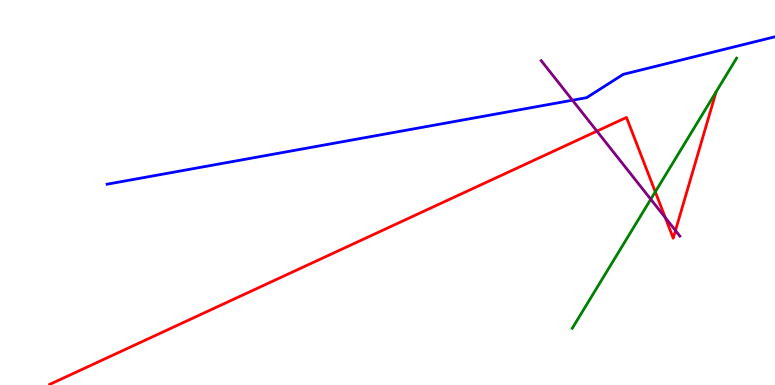[{'lines': ['blue', 'red'], 'intersections': []}, {'lines': ['green', 'red'], 'intersections': [{'x': 8.46, 'y': 5.02}]}, {'lines': ['purple', 'red'], 'intersections': [{'x': 7.7, 'y': 6.59}, {'x': 8.58, 'y': 4.35}, {'x': 8.72, 'y': 4.01}]}, {'lines': ['blue', 'green'], 'intersections': []}, {'lines': ['blue', 'purple'], 'intersections': [{'x': 7.39, 'y': 7.4}]}, {'lines': ['green', 'purple'], 'intersections': [{'x': 8.4, 'y': 4.82}]}]